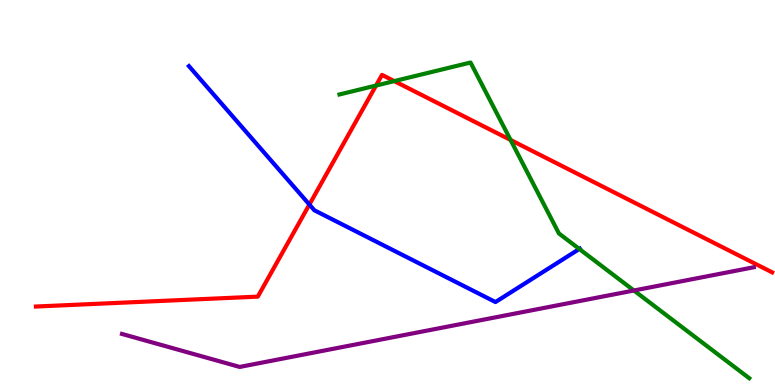[{'lines': ['blue', 'red'], 'intersections': [{'x': 3.99, 'y': 4.69}]}, {'lines': ['green', 'red'], 'intersections': [{'x': 4.85, 'y': 7.78}, {'x': 5.09, 'y': 7.89}, {'x': 6.59, 'y': 6.36}]}, {'lines': ['purple', 'red'], 'intersections': []}, {'lines': ['blue', 'green'], 'intersections': [{'x': 7.48, 'y': 3.53}]}, {'lines': ['blue', 'purple'], 'intersections': []}, {'lines': ['green', 'purple'], 'intersections': [{'x': 8.18, 'y': 2.45}]}]